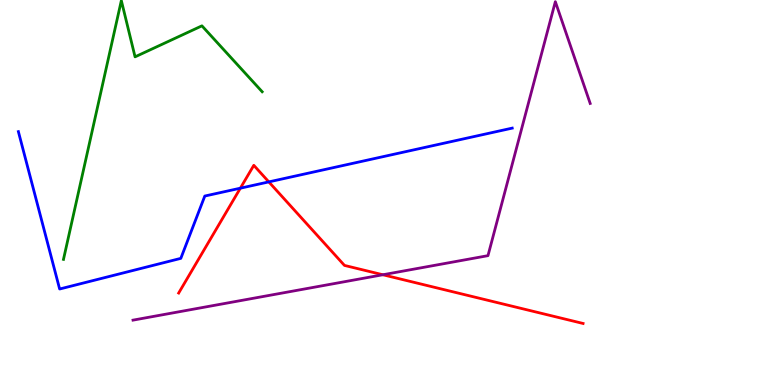[{'lines': ['blue', 'red'], 'intersections': [{'x': 3.1, 'y': 5.11}, {'x': 3.47, 'y': 5.28}]}, {'lines': ['green', 'red'], 'intersections': []}, {'lines': ['purple', 'red'], 'intersections': [{'x': 4.94, 'y': 2.86}]}, {'lines': ['blue', 'green'], 'intersections': []}, {'lines': ['blue', 'purple'], 'intersections': []}, {'lines': ['green', 'purple'], 'intersections': []}]